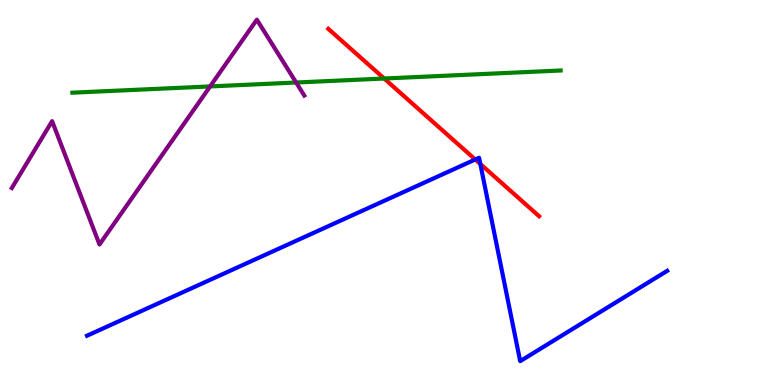[{'lines': ['blue', 'red'], 'intersections': [{'x': 6.13, 'y': 5.86}, {'x': 6.2, 'y': 5.74}]}, {'lines': ['green', 'red'], 'intersections': [{'x': 4.96, 'y': 7.96}]}, {'lines': ['purple', 'red'], 'intersections': []}, {'lines': ['blue', 'green'], 'intersections': []}, {'lines': ['blue', 'purple'], 'intersections': []}, {'lines': ['green', 'purple'], 'intersections': [{'x': 2.71, 'y': 7.76}, {'x': 3.82, 'y': 7.86}]}]